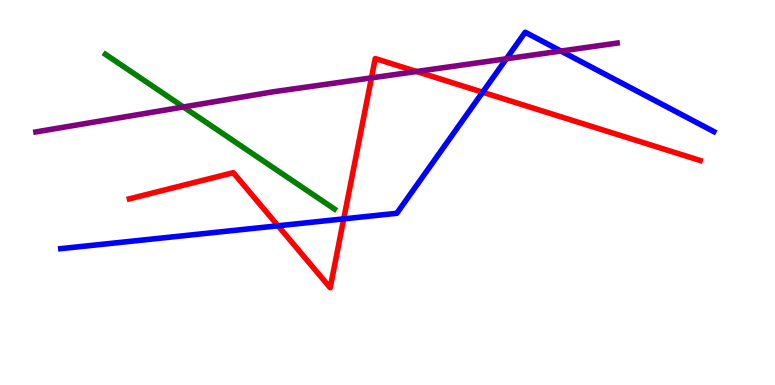[{'lines': ['blue', 'red'], 'intersections': [{'x': 3.59, 'y': 4.14}, {'x': 4.44, 'y': 4.31}, {'x': 6.23, 'y': 7.6}]}, {'lines': ['green', 'red'], 'intersections': []}, {'lines': ['purple', 'red'], 'intersections': [{'x': 4.79, 'y': 7.98}, {'x': 5.37, 'y': 8.14}]}, {'lines': ['blue', 'green'], 'intersections': []}, {'lines': ['blue', 'purple'], 'intersections': [{'x': 6.53, 'y': 8.47}, {'x': 7.24, 'y': 8.67}]}, {'lines': ['green', 'purple'], 'intersections': [{'x': 2.37, 'y': 7.22}]}]